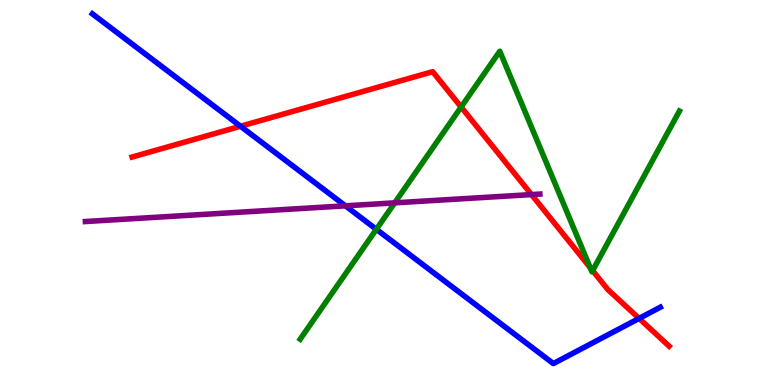[{'lines': ['blue', 'red'], 'intersections': [{'x': 3.1, 'y': 6.72}, {'x': 8.25, 'y': 1.73}]}, {'lines': ['green', 'red'], 'intersections': [{'x': 5.95, 'y': 7.22}, {'x': 7.61, 'y': 3.05}, {'x': 7.65, 'y': 2.97}]}, {'lines': ['purple', 'red'], 'intersections': [{'x': 6.86, 'y': 4.95}]}, {'lines': ['blue', 'green'], 'intersections': [{'x': 4.86, 'y': 4.04}]}, {'lines': ['blue', 'purple'], 'intersections': [{'x': 4.46, 'y': 4.65}]}, {'lines': ['green', 'purple'], 'intersections': [{'x': 5.09, 'y': 4.73}]}]